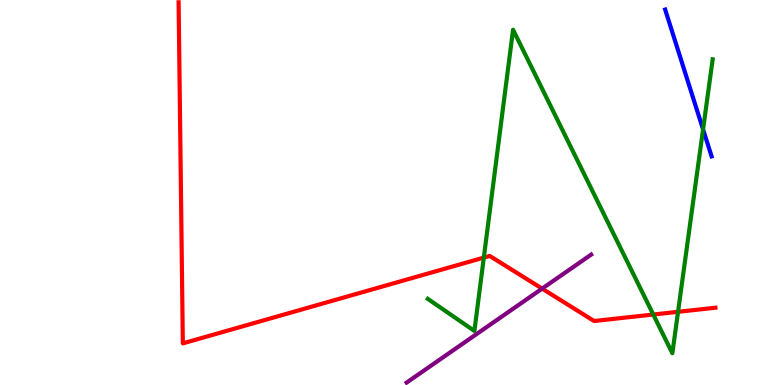[{'lines': ['blue', 'red'], 'intersections': []}, {'lines': ['green', 'red'], 'intersections': [{'x': 6.24, 'y': 3.31}, {'x': 8.43, 'y': 1.83}, {'x': 8.75, 'y': 1.9}]}, {'lines': ['purple', 'red'], 'intersections': [{'x': 7.0, 'y': 2.5}]}, {'lines': ['blue', 'green'], 'intersections': [{'x': 9.07, 'y': 6.64}]}, {'lines': ['blue', 'purple'], 'intersections': []}, {'lines': ['green', 'purple'], 'intersections': []}]